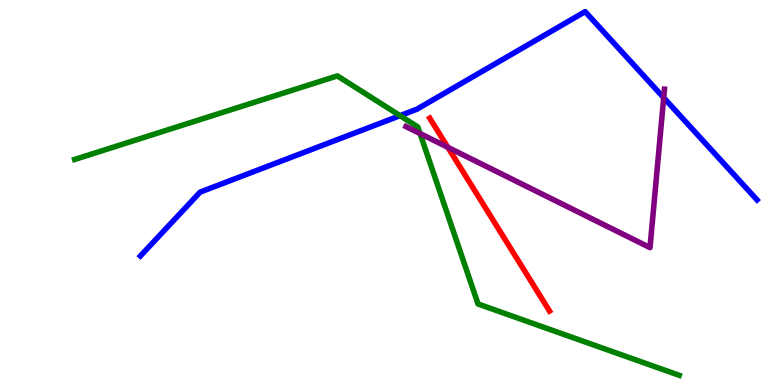[{'lines': ['blue', 'red'], 'intersections': []}, {'lines': ['green', 'red'], 'intersections': []}, {'lines': ['purple', 'red'], 'intersections': [{'x': 5.78, 'y': 6.17}]}, {'lines': ['blue', 'green'], 'intersections': [{'x': 5.16, 'y': 7.0}]}, {'lines': ['blue', 'purple'], 'intersections': [{'x': 8.56, 'y': 7.46}]}, {'lines': ['green', 'purple'], 'intersections': [{'x': 5.42, 'y': 6.53}]}]